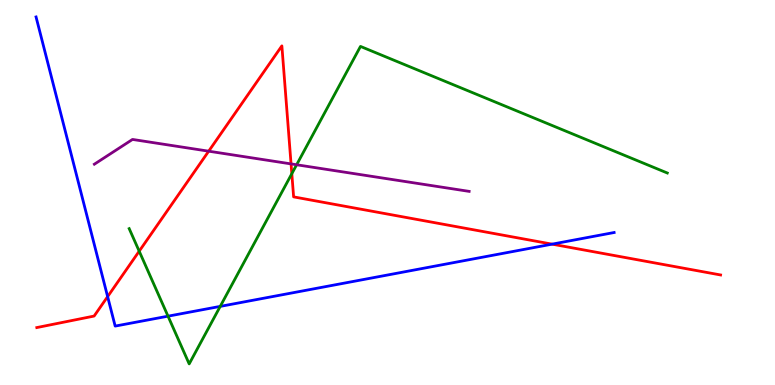[{'lines': ['blue', 'red'], 'intersections': [{'x': 1.39, 'y': 2.3}, {'x': 7.12, 'y': 3.66}]}, {'lines': ['green', 'red'], 'intersections': [{'x': 1.8, 'y': 3.48}, {'x': 3.77, 'y': 5.49}]}, {'lines': ['purple', 'red'], 'intersections': [{'x': 2.69, 'y': 6.07}, {'x': 3.76, 'y': 5.74}]}, {'lines': ['blue', 'green'], 'intersections': [{'x': 2.17, 'y': 1.79}, {'x': 2.84, 'y': 2.04}]}, {'lines': ['blue', 'purple'], 'intersections': []}, {'lines': ['green', 'purple'], 'intersections': [{'x': 3.83, 'y': 5.72}]}]